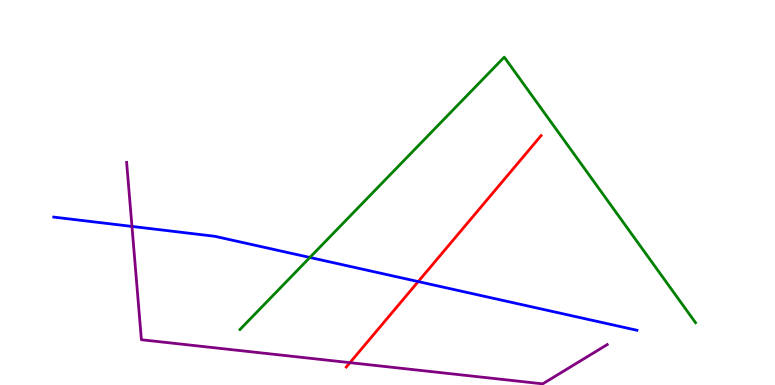[{'lines': ['blue', 'red'], 'intersections': [{'x': 5.4, 'y': 2.69}]}, {'lines': ['green', 'red'], 'intersections': []}, {'lines': ['purple', 'red'], 'intersections': [{'x': 4.52, 'y': 0.58}]}, {'lines': ['blue', 'green'], 'intersections': [{'x': 4.0, 'y': 3.31}]}, {'lines': ['blue', 'purple'], 'intersections': [{'x': 1.7, 'y': 4.12}]}, {'lines': ['green', 'purple'], 'intersections': []}]